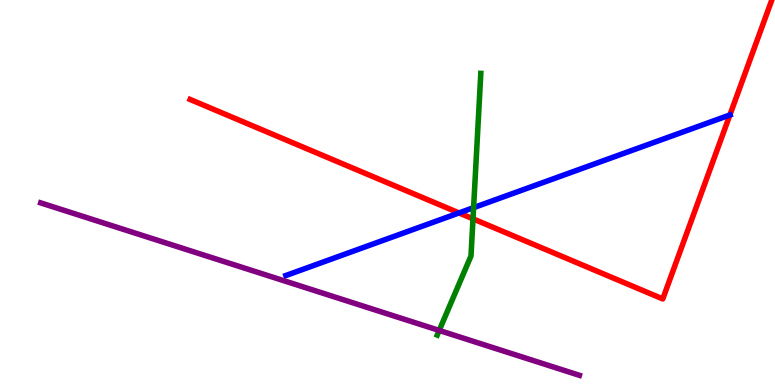[{'lines': ['blue', 'red'], 'intersections': [{'x': 5.92, 'y': 4.47}, {'x': 9.42, 'y': 7.01}]}, {'lines': ['green', 'red'], 'intersections': [{'x': 6.1, 'y': 4.32}]}, {'lines': ['purple', 'red'], 'intersections': []}, {'lines': ['blue', 'green'], 'intersections': [{'x': 6.11, 'y': 4.61}]}, {'lines': ['blue', 'purple'], 'intersections': []}, {'lines': ['green', 'purple'], 'intersections': [{'x': 5.67, 'y': 1.42}]}]